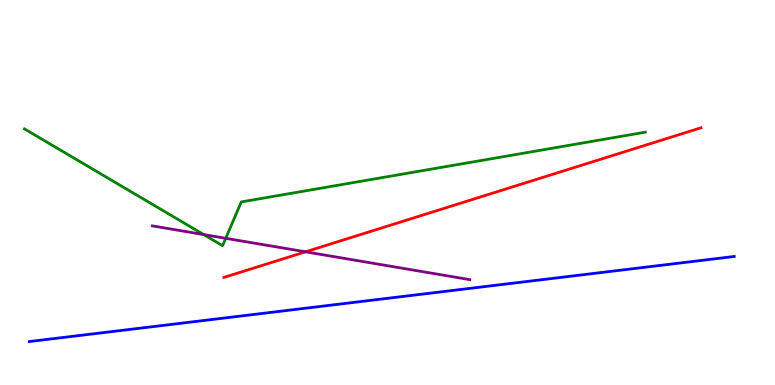[{'lines': ['blue', 'red'], 'intersections': []}, {'lines': ['green', 'red'], 'intersections': []}, {'lines': ['purple', 'red'], 'intersections': [{'x': 3.94, 'y': 3.46}]}, {'lines': ['blue', 'green'], 'intersections': []}, {'lines': ['blue', 'purple'], 'intersections': []}, {'lines': ['green', 'purple'], 'intersections': [{'x': 2.63, 'y': 3.91}, {'x': 2.91, 'y': 3.81}]}]